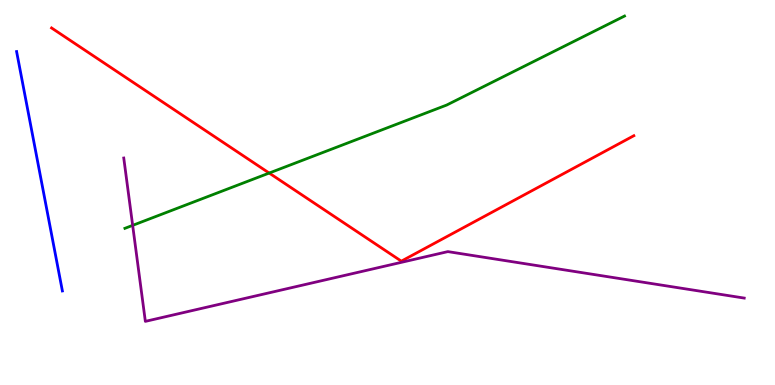[{'lines': ['blue', 'red'], 'intersections': []}, {'lines': ['green', 'red'], 'intersections': [{'x': 3.47, 'y': 5.51}]}, {'lines': ['purple', 'red'], 'intersections': []}, {'lines': ['blue', 'green'], 'intersections': []}, {'lines': ['blue', 'purple'], 'intersections': []}, {'lines': ['green', 'purple'], 'intersections': [{'x': 1.71, 'y': 4.15}]}]